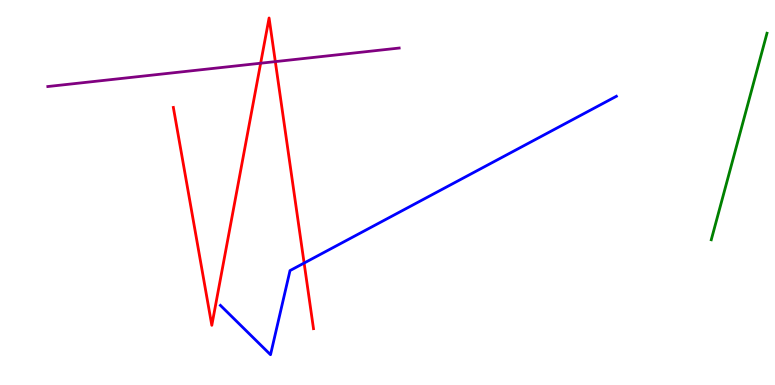[{'lines': ['blue', 'red'], 'intersections': [{'x': 3.92, 'y': 3.17}]}, {'lines': ['green', 'red'], 'intersections': []}, {'lines': ['purple', 'red'], 'intersections': [{'x': 3.36, 'y': 8.36}, {'x': 3.55, 'y': 8.4}]}, {'lines': ['blue', 'green'], 'intersections': []}, {'lines': ['blue', 'purple'], 'intersections': []}, {'lines': ['green', 'purple'], 'intersections': []}]